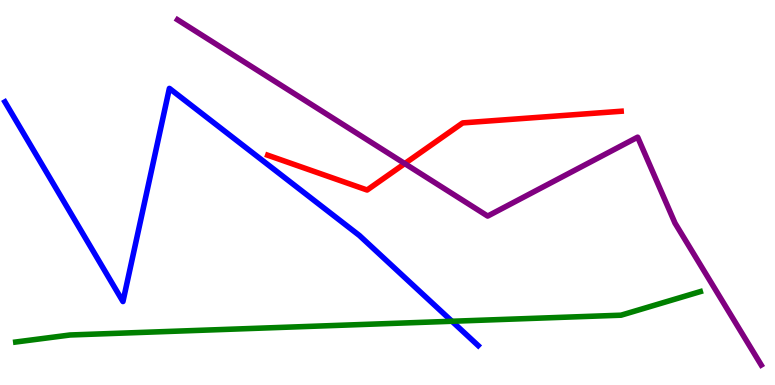[{'lines': ['blue', 'red'], 'intersections': []}, {'lines': ['green', 'red'], 'intersections': []}, {'lines': ['purple', 'red'], 'intersections': [{'x': 5.22, 'y': 5.75}]}, {'lines': ['blue', 'green'], 'intersections': [{'x': 5.83, 'y': 1.66}]}, {'lines': ['blue', 'purple'], 'intersections': []}, {'lines': ['green', 'purple'], 'intersections': []}]